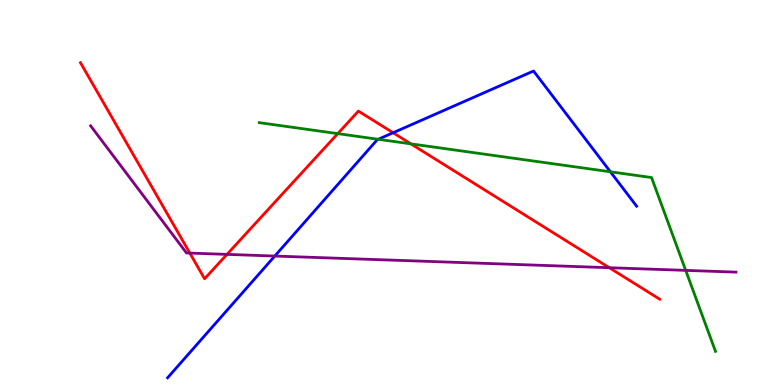[{'lines': ['blue', 'red'], 'intersections': [{'x': 5.07, 'y': 6.55}]}, {'lines': ['green', 'red'], 'intersections': [{'x': 4.36, 'y': 6.53}, {'x': 5.3, 'y': 6.26}]}, {'lines': ['purple', 'red'], 'intersections': [{'x': 2.45, 'y': 3.43}, {'x': 2.93, 'y': 3.39}, {'x': 7.86, 'y': 3.05}]}, {'lines': ['blue', 'green'], 'intersections': [{'x': 4.88, 'y': 6.38}, {'x': 7.88, 'y': 5.54}]}, {'lines': ['blue', 'purple'], 'intersections': [{'x': 3.55, 'y': 3.35}]}, {'lines': ['green', 'purple'], 'intersections': [{'x': 8.85, 'y': 2.98}]}]